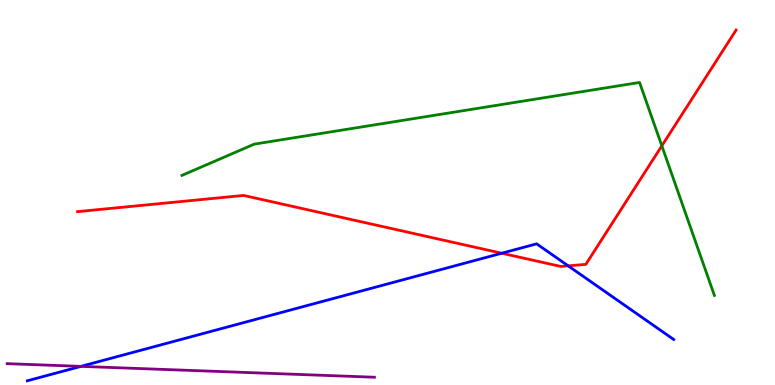[{'lines': ['blue', 'red'], 'intersections': [{'x': 6.47, 'y': 3.42}, {'x': 7.33, 'y': 3.09}]}, {'lines': ['green', 'red'], 'intersections': [{'x': 8.54, 'y': 6.21}]}, {'lines': ['purple', 'red'], 'intersections': []}, {'lines': ['blue', 'green'], 'intersections': []}, {'lines': ['blue', 'purple'], 'intersections': [{'x': 1.04, 'y': 0.484}]}, {'lines': ['green', 'purple'], 'intersections': []}]